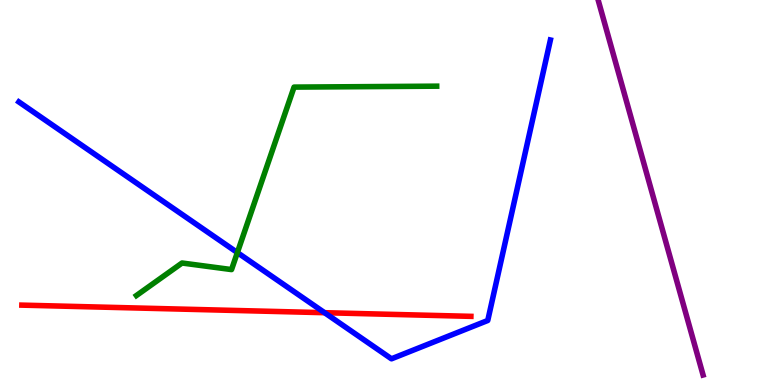[{'lines': ['blue', 'red'], 'intersections': [{'x': 4.19, 'y': 1.88}]}, {'lines': ['green', 'red'], 'intersections': []}, {'lines': ['purple', 'red'], 'intersections': []}, {'lines': ['blue', 'green'], 'intersections': [{'x': 3.06, 'y': 3.44}]}, {'lines': ['blue', 'purple'], 'intersections': []}, {'lines': ['green', 'purple'], 'intersections': []}]